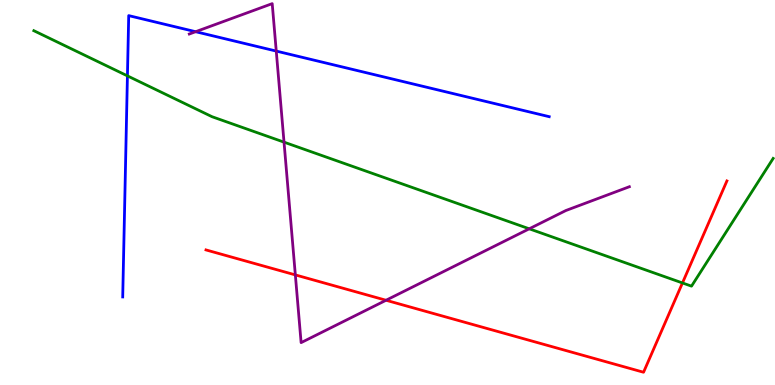[{'lines': ['blue', 'red'], 'intersections': []}, {'lines': ['green', 'red'], 'intersections': [{'x': 8.81, 'y': 2.65}]}, {'lines': ['purple', 'red'], 'intersections': [{'x': 3.81, 'y': 2.86}, {'x': 4.98, 'y': 2.2}]}, {'lines': ['blue', 'green'], 'intersections': [{'x': 1.64, 'y': 8.03}]}, {'lines': ['blue', 'purple'], 'intersections': [{'x': 2.52, 'y': 9.18}, {'x': 3.56, 'y': 8.67}]}, {'lines': ['green', 'purple'], 'intersections': [{'x': 3.66, 'y': 6.31}, {'x': 6.83, 'y': 4.06}]}]